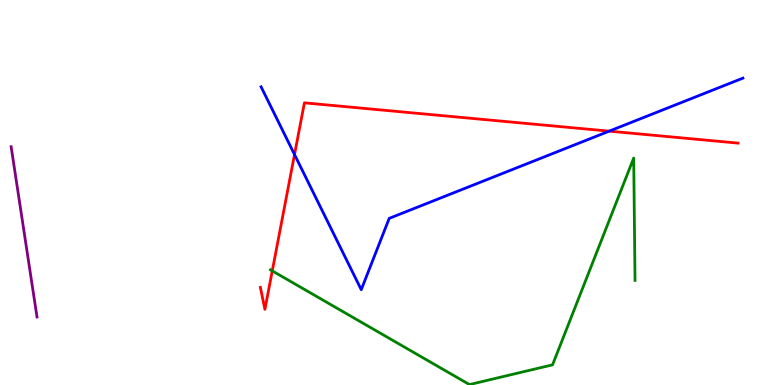[{'lines': ['blue', 'red'], 'intersections': [{'x': 3.8, 'y': 5.99}, {'x': 7.86, 'y': 6.59}]}, {'lines': ['green', 'red'], 'intersections': [{'x': 3.51, 'y': 2.96}]}, {'lines': ['purple', 'red'], 'intersections': []}, {'lines': ['blue', 'green'], 'intersections': []}, {'lines': ['blue', 'purple'], 'intersections': []}, {'lines': ['green', 'purple'], 'intersections': []}]